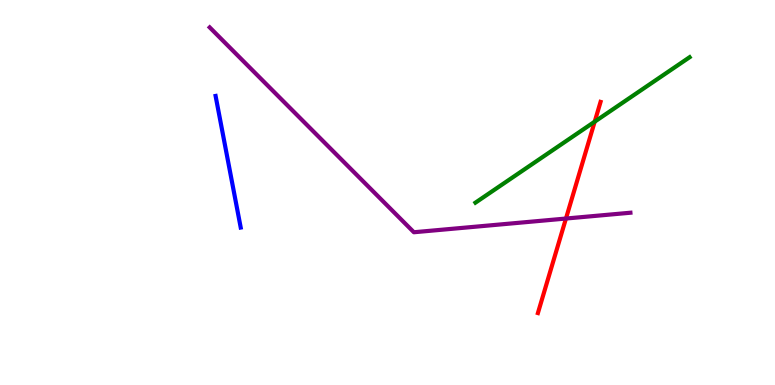[{'lines': ['blue', 'red'], 'intersections': []}, {'lines': ['green', 'red'], 'intersections': [{'x': 7.67, 'y': 6.84}]}, {'lines': ['purple', 'red'], 'intersections': [{'x': 7.3, 'y': 4.32}]}, {'lines': ['blue', 'green'], 'intersections': []}, {'lines': ['blue', 'purple'], 'intersections': []}, {'lines': ['green', 'purple'], 'intersections': []}]